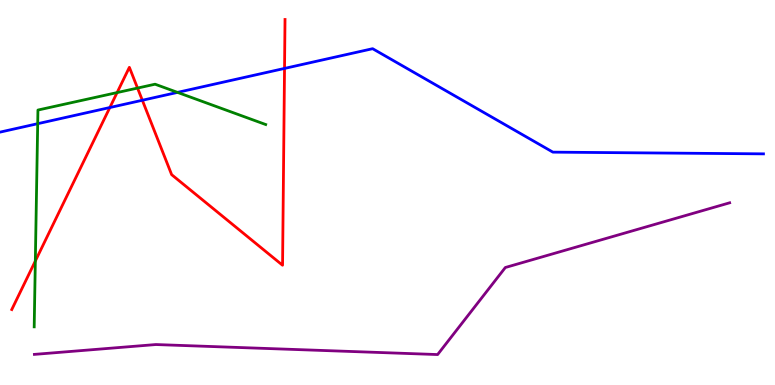[{'lines': ['blue', 'red'], 'intersections': [{'x': 1.42, 'y': 7.21}, {'x': 1.84, 'y': 7.4}, {'x': 3.67, 'y': 8.22}]}, {'lines': ['green', 'red'], 'intersections': [{'x': 0.456, 'y': 3.22}, {'x': 1.51, 'y': 7.6}, {'x': 1.77, 'y': 7.71}]}, {'lines': ['purple', 'red'], 'intersections': []}, {'lines': ['blue', 'green'], 'intersections': [{'x': 0.486, 'y': 6.79}, {'x': 2.29, 'y': 7.6}]}, {'lines': ['blue', 'purple'], 'intersections': []}, {'lines': ['green', 'purple'], 'intersections': []}]